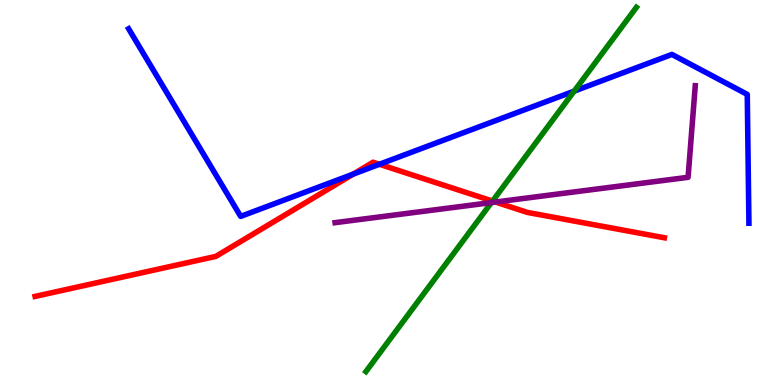[{'lines': ['blue', 'red'], 'intersections': [{'x': 4.56, 'y': 5.48}, {'x': 4.9, 'y': 5.73}]}, {'lines': ['green', 'red'], 'intersections': [{'x': 6.36, 'y': 4.78}]}, {'lines': ['purple', 'red'], 'intersections': [{'x': 6.39, 'y': 4.75}]}, {'lines': ['blue', 'green'], 'intersections': [{'x': 7.41, 'y': 7.63}]}, {'lines': ['blue', 'purple'], 'intersections': []}, {'lines': ['green', 'purple'], 'intersections': [{'x': 6.34, 'y': 4.74}]}]